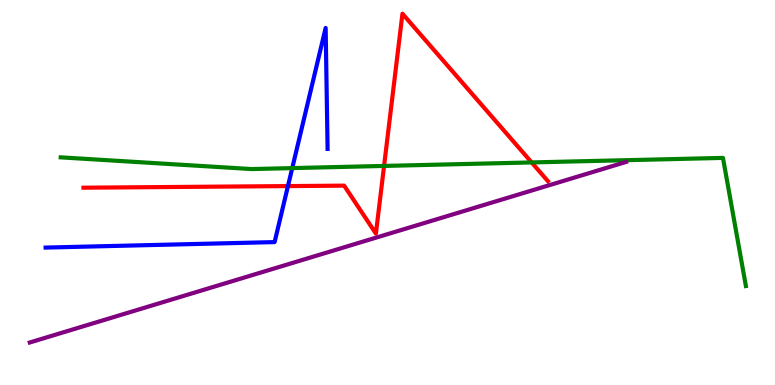[{'lines': ['blue', 'red'], 'intersections': [{'x': 3.72, 'y': 5.17}]}, {'lines': ['green', 'red'], 'intersections': [{'x': 4.96, 'y': 5.69}, {'x': 6.86, 'y': 5.78}]}, {'lines': ['purple', 'red'], 'intersections': []}, {'lines': ['blue', 'green'], 'intersections': [{'x': 3.77, 'y': 5.63}]}, {'lines': ['blue', 'purple'], 'intersections': []}, {'lines': ['green', 'purple'], 'intersections': []}]